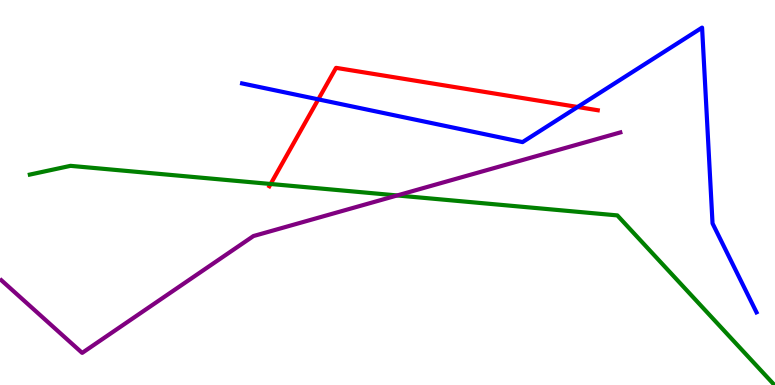[{'lines': ['blue', 'red'], 'intersections': [{'x': 4.11, 'y': 7.42}, {'x': 7.45, 'y': 7.22}]}, {'lines': ['green', 'red'], 'intersections': [{'x': 3.49, 'y': 5.22}]}, {'lines': ['purple', 'red'], 'intersections': []}, {'lines': ['blue', 'green'], 'intersections': []}, {'lines': ['blue', 'purple'], 'intersections': []}, {'lines': ['green', 'purple'], 'intersections': [{'x': 5.12, 'y': 4.92}]}]